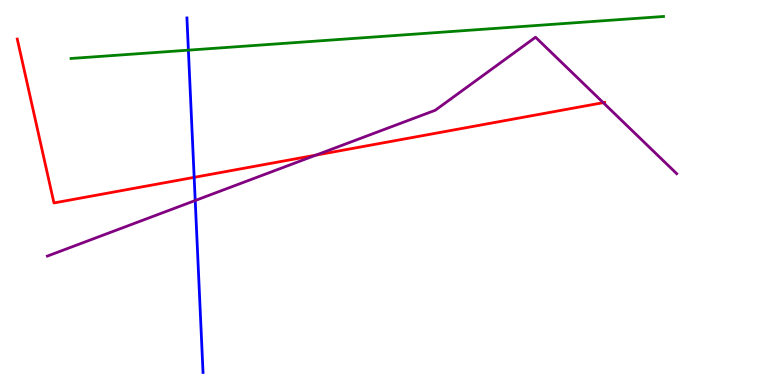[{'lines': ['blue', 'red'], 'intersections': [{'x': 2.51, 'y': 5.39}]}, {'lines': ['green', 'red'], 'intersections': []}, {'lines': ['purple', 'red'], 'intersections': [{'x': 4.08, 'y': 5.97}, {'x': 7.78, 'y': 7.33}]}, {'lines': ['blue', 'green'], 'intersections': [{'x': 2.43, 'y': 8.7}]}, {'lines': ['blue', 'purple'], 'intersections': [{'x': 2.52, 'y': 4.79}]}, {'lines': ['green', 'purple'], 'intersections': []}]